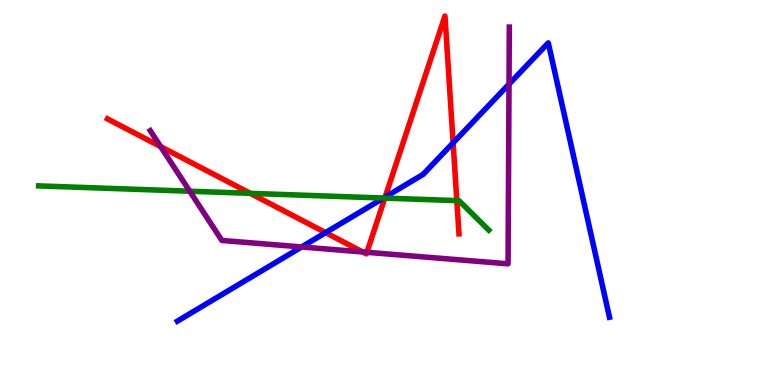[{'lines': ['blue', 'red'], 'intersections': [{'x': 4.2, 'y': 3.96}, {'x': 4.97, 'y': 4.88}, {'x': 5.85, 'y': 6.29}]}, {'lines': ['green', 'red'], 'intersections': [{'x': 3.23, 'y': 4.98}, {'x': 4.97, 'y': 4.85}, {'x': 5.89, 'y': 4.79}]}, {'lines': ['purple', 'red'], 'intersections': [{'x': 2.07, 'y': 6.19}, {'x': 4.68, 'y': 3.46}, {'x': 4.73, 'y': 3.45}]}, {'lines': ['blue', 'green'], 'intersections': [{'x': 4.95, 'y': 4.86}]}, {'lines': ['blue', 'purple'], 'intersections': [{'x': 3.89, 'y': 3.59}, {'x': 6.57, 'y': 7.81}]}, {'lines': ['green', 'purple'], 'intersections': [{'x': 2.45, 'y': 5.03}]}]